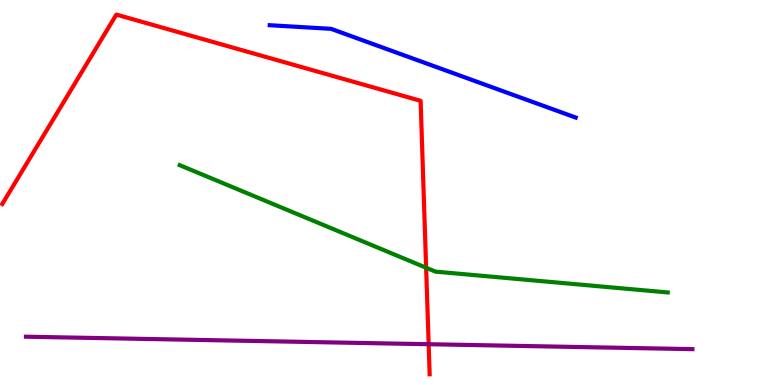[{'lines': ['blue', 'red'], 'intersections': []}, {'lines': ['green', 'red'], 'intersections': [{'x': 5.5, 'y': 3.05}]}, {'lines': ['purple', 'red'], 'intersections': [{'x': 5.53, 'y': 1.06}]}, {'lines': ['blue', 'green'], 'intersections': []}, {'lines': ['blue', 'purple'], 'intersections': []}, {'lines': ['green', 'purple'], 'intersections': []}]